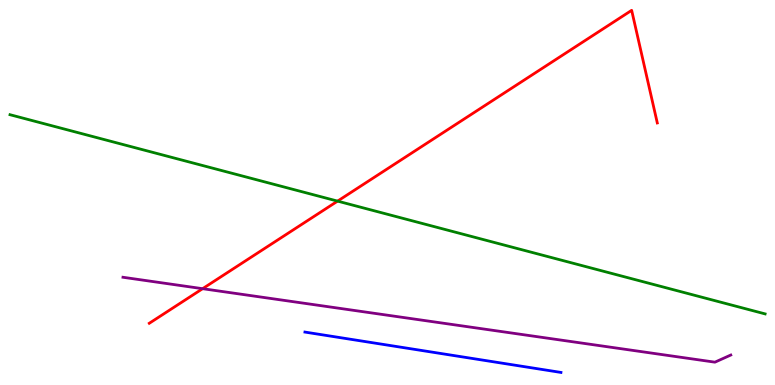[{'lines': ['blue', 'red'], 'intersections': []}, {'lines': ['green', 'red'], 'intersections': [{'x': 4.36, 'y': 4.78}]}, {'lines': ['purple', 'red'], 'intersections': [{'x': 2.61, 'y': 2.5}]}, {'lines': ['blue', 'green'], 'intersections': []}, {'lines': ['blue', 'purple'], 'intersections': []}, {'lines': ['green', 'purple'], 'intersections': []}]